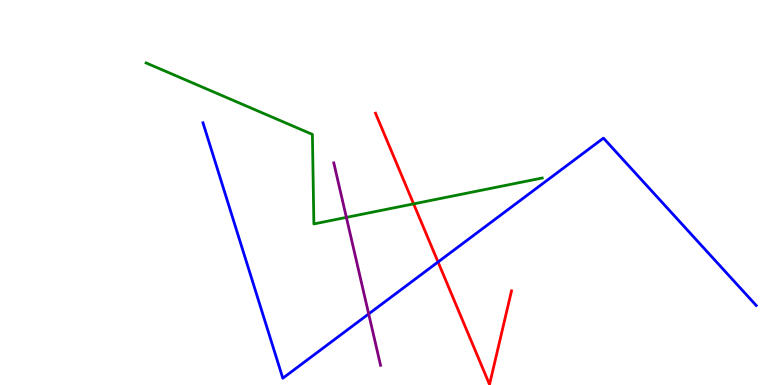[{'lines': ['blue', 'red'], 'intersections': [{'x': 5.65, 'y': 3.2}]}, {'lines': ['green', 'red'], 'intersections': [{'x': 5.34, 'y': 4.7}]}, {'lines': ['purple', 'red'], 'intersections': []}, {'lines': ['blue', 'green'], 'intersections': []}, {'lines': ['blue', 'purple'], 'intersections': [{'x': 4.76, 'y': 1.85}]}, {'lines': ['green', 'purple'], 'intersections': [{'x': 4.47, 'y': 4.35}]}]